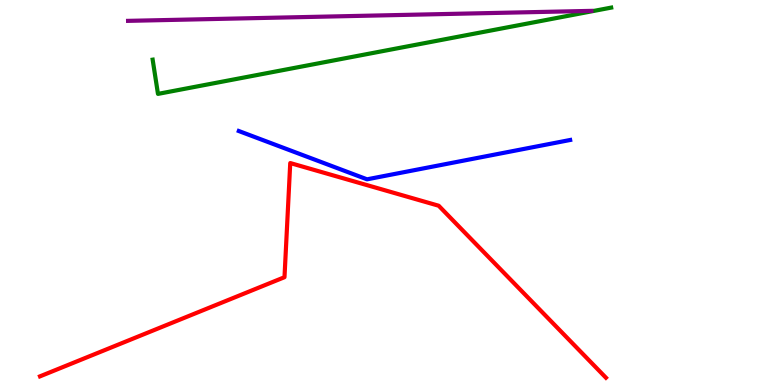[{'lines': ['blue', 'red'], 'intersections': []}, {'lines': ['green', 'red'], 'intersections': []}, {'lines': ['purple', 'red'], 'intersections': []}, {'lines': ['blue', 'green'], 'intersections': []}, {'lines': ['blue', 'purple'], 'intersections': []}, {'lines': ['green', 'purple'], 'intersections': []}]